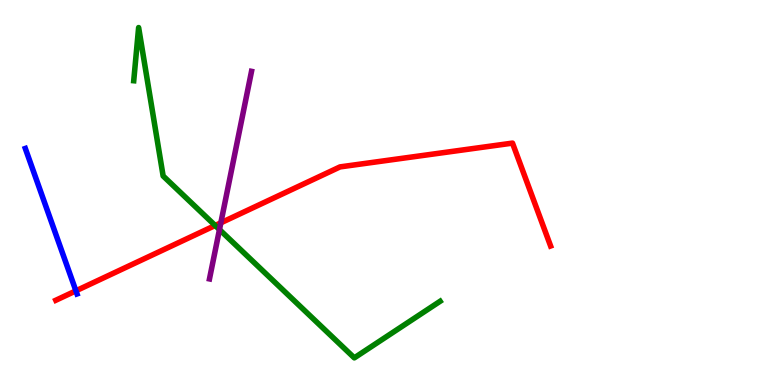[{'lines': ['blue', 'red'], 'intersections': [{'x': 0.98, 'y': 2.45}]}, {'lines': ['green', 'red'], 'intersections': [{'x': 2.78, 'y': 4.14}]}, {'lines': ['purple', 'red'], 'intersections': [{'x': 2.85, 'y': 4.21}]}, {'lines': ['blue', 'green'], 'intersections': []}, {'lines': ['blue', 'purple'], 'intersections': []}, {'lines': ['green', 'purple'], 'intersections': [{'x': 2.83, 'y': 4.04}]}]